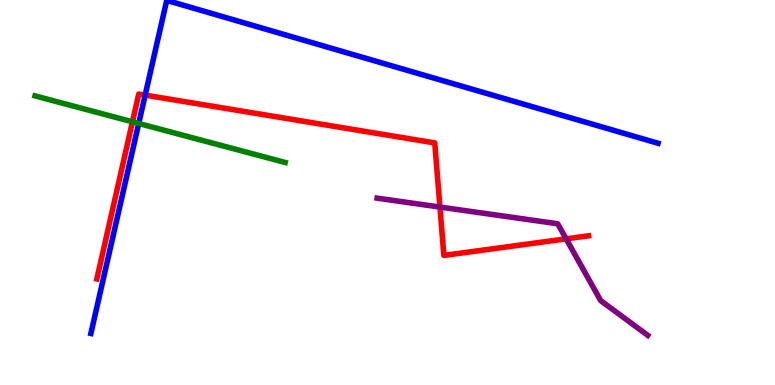[{'lines': ['blue', 'red'], 'intersections': [{'x': 1.87, 'y': 7.53}]}, {'lines': ['green', 'red'], 'intersections': [{'x': 1.71, 'y': 6.84}]}, {'lines': ['purple', 'red'], 'intersections': [{'x': 5.68, 'y': 4.62}, {'x': 7.3, 'y': 3.8}]}, {'lines': ['blue', 'green'], 'intersections': [{'x': 1.79, 'y': 6.79}]}, {'lines': ['blue', 'purple'], 'intersections': []}, {'lines': ['green', 'purple'], 'intersections': []}]